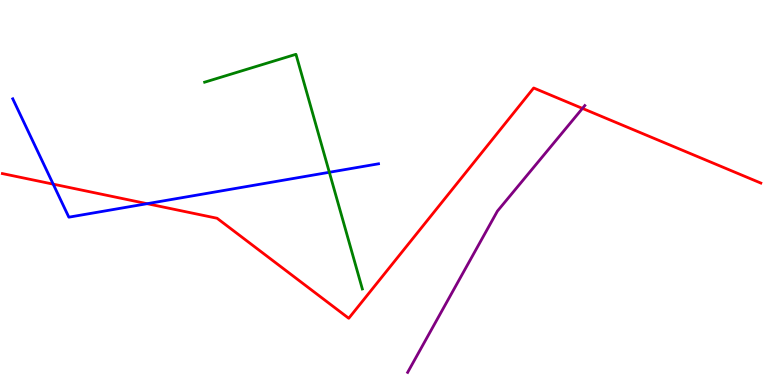[{'lines': ['blue', 'red'], 'intersections': [{'x': 0.686, 'y': 5.22}, {'x': 1.9, 'y': 4.71}]}, {'lines': ['green', 'red'], 'intersections': []}, {'lines': ['purple', 'red'], 'intersections': [{'x': 7.52, 'y': 7.18}]}, {'lines': ['blue', 'green'], 'intersections': [{'x': 4.25, 'y': 5.53}]}, {'lines': ['blue', 'purple'], 'intersections': []}, {'lines': ['green', 'purple'], 'intersections': []}]